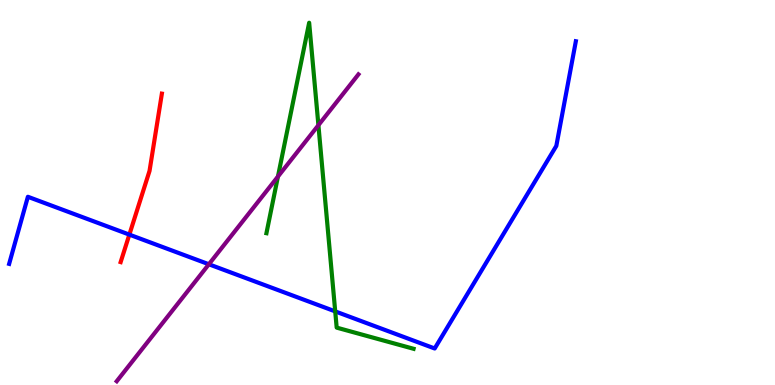[{'lines': ['blue', 'red'], 'intersections': [{'x': 1.67, 'y': 3.91}]}, {'lines': ['green', 'red'], 'intersections': []}, {'lines': ['purple', 'red'], 'intersections': []}, {'lines': ['blue', 'green'], 'intersections': [{'x': 4.33, 'y': 1.91}]}, {'lines': ['blue', 'purple'], 'intersections': [{'x': 2.7, 'y': 3.14}]}, {'lines': ['green', 'purple'], 'intersections': [{'x': 3.59, 'y': 5.41}, {'x': 4.11, 'y': 6.75}]}]